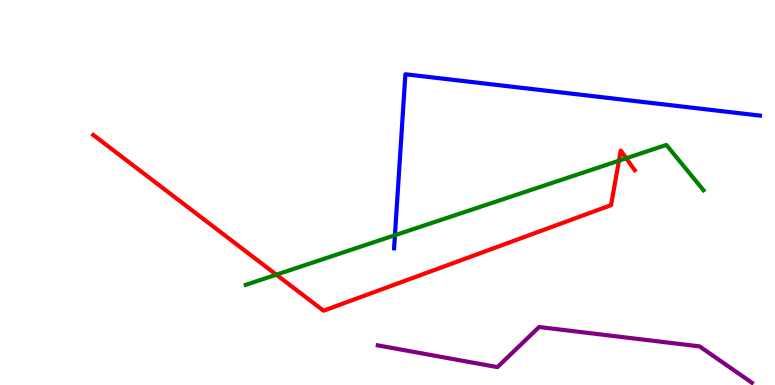[{'lines': ['blue', 'red'], 'intersections': []}, {'lines': ['green', 'red'], 'intersections': [{'x': 3.57, 'y': 2.87}, {'x': 7.99, 'y': 5.83}, {'x': 8.08, 'y': 5.89}]}, {'lines': ['purple', 'red'], 'intersections': []}, {'lines': ['blue', 'green'], 'intersections': [{'x': 5.1, 'y': 3.89}]}, {'lines': ['blue', 'purple'], 'intersections': []}, {'lines': ['green', 'purple'], 'intersections': []}]